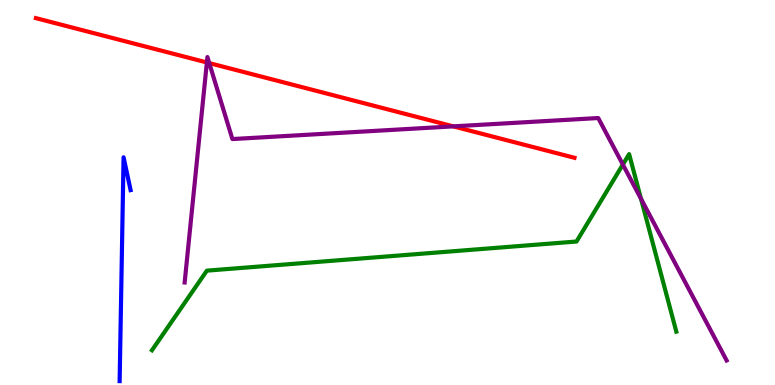[{'lines': ['blue', 'red'], 'intersections': []}, {'lines': ['green', 'red'], 'intersections': []}, {'lines': ['purple', 'red'], 'intersections': [{'x': 2.67, 'y': 8.38}, {'x': 2.7, 'y': 8.36}, {'x': 5.85, 'y': 6.72}]}, {'lines': ['blue', 'green'], 'intersections': []}, {'lines': ['blue', 'purple'], 'intersections': []}, {'lines': ['green', 'purple'], 'intersections': [{'x': 8.04, 'y': 5.73}, {'x': 8.27, 'y': 4.84}]}]